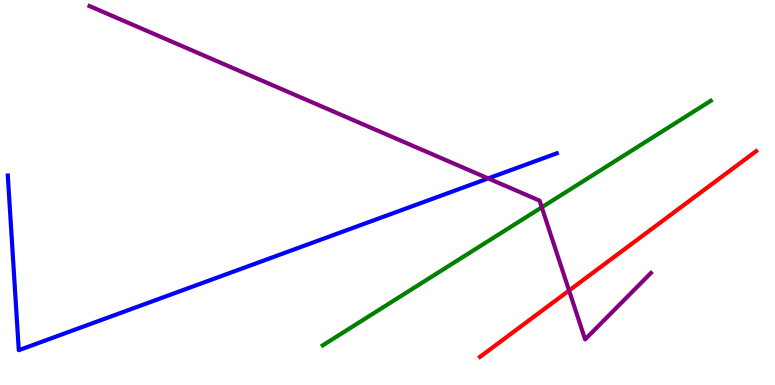[{'lines': ['blue', 'red'], 'intersections': []}, {'lines': ['green', 'red'], 'intersections': []}, {'lines': ['purple', 'red'], 'intersections': [{'x': 7.34, 'y': 2.45}]}, {'lines': ['blue', 'green'], 'intersections': []}, {'lines': ['blue', 'purple'], 'intersections': [{'x': 6.3, 'y': 5.37}]}, {'lines': ['green', 'purple'], 'intersections': [{'x': 6.99, 'y': 4.62}]}]